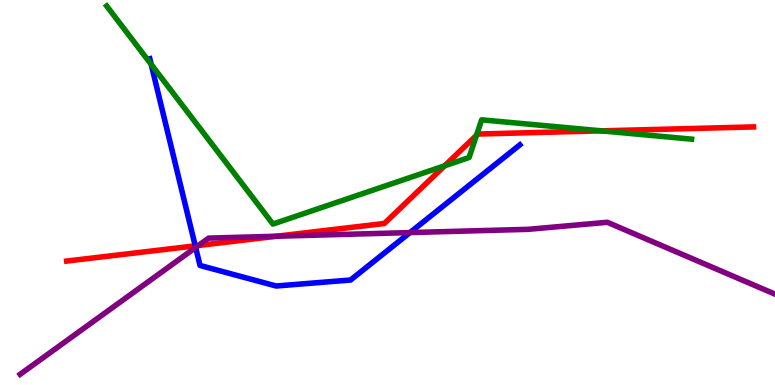[{'lines': ['blue', 'red'], 'intersections': [{'x': 2.52, 'y': 3.61}]}, {'lines': ['green', 'red'], 'intersections': [{'x': 5.74, 'y': 5.69}, {'x': 6.15, 'y': 6.48}, {'x': 7.76, 'y': 6.6}]}, {'lines': ['purple', 'red'], 'intersections': [{'x': 2.56, 'y': 3.62}, {'x': 3.57, 'y': 3.86}]}, {'lines': ['blue', 'green'], 'intersections': [{'x': 1.95, 'y': 8.33}]}, {'lines': ['blue', 'purple'], 'intersections': [{'x': 2.52, 'y': 3.57}, {'x': 5.29, 'y': 3.96}]}, {'lines': ['green', 'purple'], 'intersections': []}]